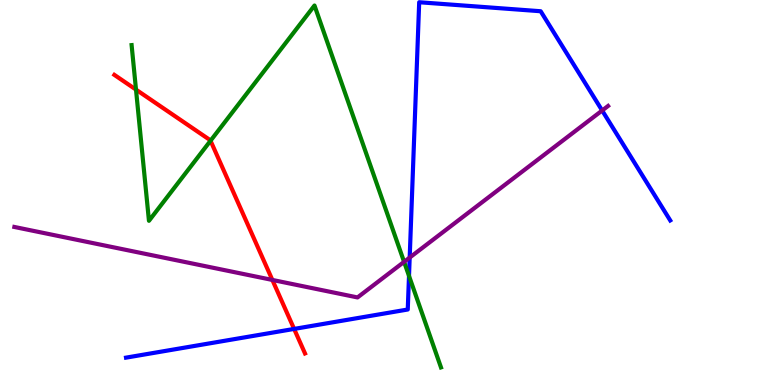[{'lines': ['blue', 'red'], 'intersections': [{'x': 3.8, 'y': 1.46}]}, {'lines': ['green', 'red'], 'intersections': [{'x': 1.75, 'y': 7.67}, {'x': 2.72, 'y': 6.34}]}, {'lines': ['purple', 'red'], 'intersections': [{'x': 3.51, 'y': 2.73}]}, {'lines': ['blue', 'green'], 'intersections': [{'x': 5.28, 'y': 2.83}]}, {'lines': ['blue', 'purple'], 'intersections': [{'x': 5.29, 'y': 3.31}, {'x': 7.77, 'y': 7.13}]}, {'lines': ['green', 'purple'], 'intersections': [{'x': 5.21, 'y': 3.2}]}]